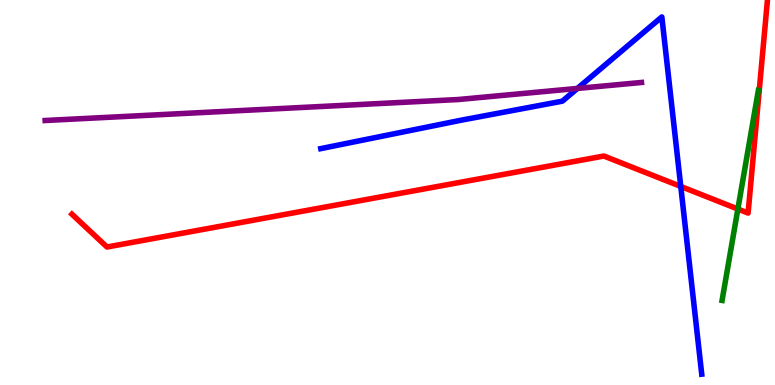[{'lines': ['blue', 'red'], 'intersections': [{'x': 8.78, 'y': 5.16}]}, {'lines': ['green', 'red'], 'intersections': [{'x': 9.52, 'y': 4.57}]}, {'lines': ['purple', 'red'], 'intersections': []}, {'lines': ['blue', 'green'], 'intersections': []}, {'lines': ['blue', 'purple'], 'intersections': [{'x': 7.45, 'y': 7.7}]}, {'lines': ['green', 'purple'], 'intersections': []}]